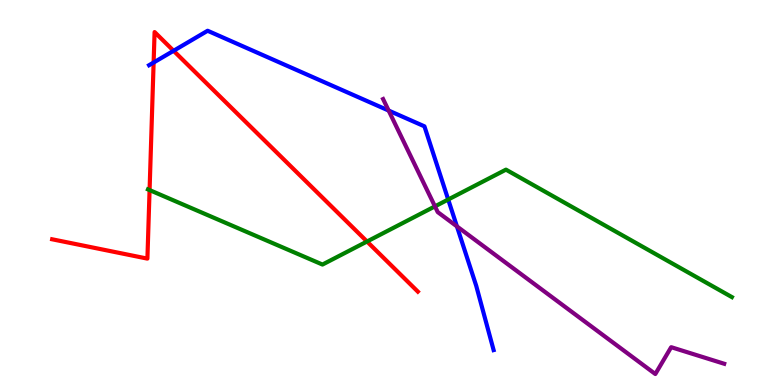[{'lines': ['blue', 'red'], 'intersections': [{'x': 1.98, 'y': 8.38}, {'x': 2.24, 'y': 8.68}]}, {'lines': ['green', 'red'], 'intersections': [{'x': 1.93, 'y': 5.06}, {'x': 4.74, 'y': 3.73}]}, {'lines': ['purple', 'red'], 'intersections': []}, {'lines': ['blue', 'green'], 'intersections': [{'x': 5.78, 'y': 4.82}]}, {'lines': ['blue', 'purple'], 'intersections': [{'x': 5.01, 'y': 7.13}, {'x': 5.9, 'y': 4.12}]}, {'lines': ['green', 'purple'], 'intersections': [{'x': 5.61, 'y': 4.64}]}]